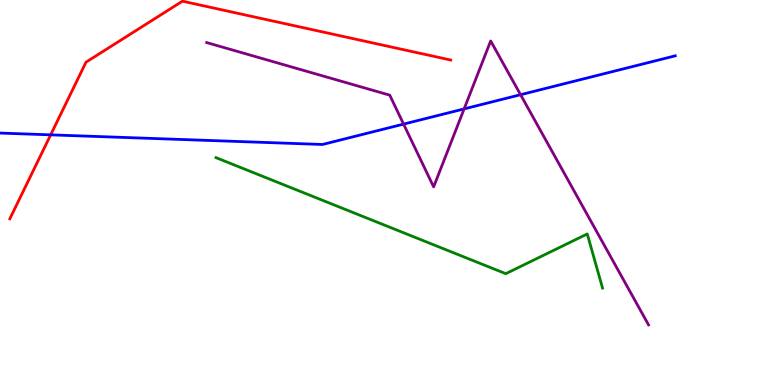[{'lines': ['blue', 'red'], 'intersections': [{'x': 0.654, 'y': 6.5}]}, {'lines': ['green', 'red'], 'intersections': []}, {'lines': ['purple', 'red'], 'intersections': []}, {'lines': ['blue', 'green'], 'intersections': []}, {'lines': ['blue', 'purple'], 'intersections': [{'x': 5.21, 'y': 6.78}, {'x': 5.99, 'y': 7.17}, {'x': 6.72, 'y': 7.54}]}, {'lines': ['green', 'purple'], 'intersections': []}]